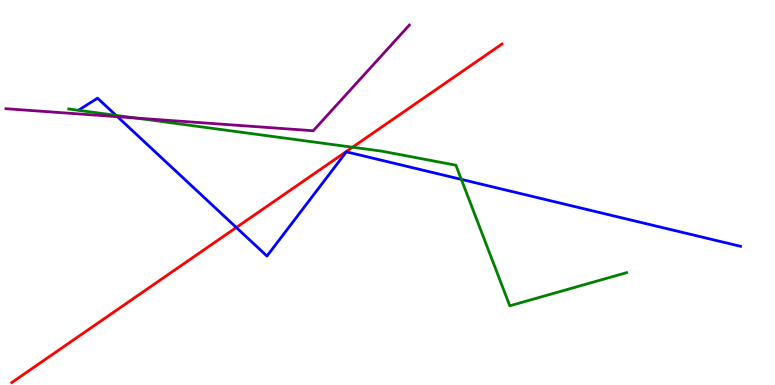[{'lines': ['blue', 'red'], 'intersections': [{'x': 3.05, 'y': 4.09}]}, {'lines': ['green', 'red'], 'intersections': [{'x': 4.55, 'y': 6.18}]}, {'lines': ['purple', 'red'], 'intersections': []}, {'lines': ['blue', 'green'], 'intersections': [{'x': 1.5, 'y': 7.0}, {'x': 5.95, 'y': 5.34}]}, {'lines': ['blue', 'purple'], 'intersections': [{'x': 1.52, 'y': 6.97}]}, {'lines': ['green', 'purple'], 'intersections': [{'x': 1.75, 'y': 6.94}]}]